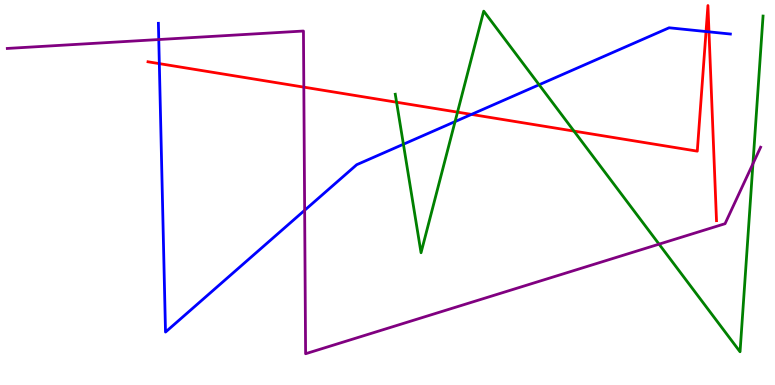[{'lines': ['blue', 'red'], 'intersections': [{'x': 2.06, 'y': 8.35}, {'x': 6.08, 'y': 7.03}, {'x': 9.11, 'y': 9.18}, {'x': 9.15, 'y': 9.17}]}, {'lines': ['green', 'red'], 'intersections': [{'x': 5.12, 'y': 7.34}, {'x': 5.9, 'y': 7.09}, {'x': 7.41, 'y': 6.6}]}, {'lines': ['purple', 'red'], 'intersections': [{'x': 3.92, 'y': 7.74}]}, {'lines': ['blue', 'green'], 'intersections': [{'x': 5.21, 'y': 6.25}, {'x': 5.87, 'y': 6.84}, {'x': 6.96, 'y': 7.8}]}, {'lines': ['blue', 'purple'], 'intersections': [{'x': 2.05, 'y': 8.97}, {'x': 3.93, 'y': 4.54}]}, {'lines': ['green', 'purple'], 'intersections': [{'x': 8.5, 'y': 3.66}, {'x': 9.72, 'y': 5.75}]}]